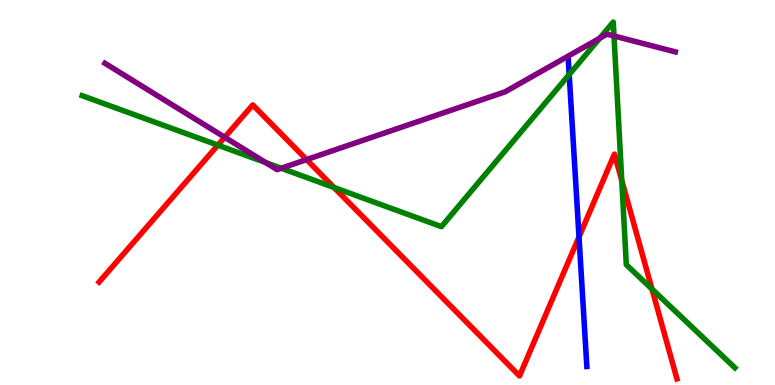[{'lines': ['blue', 'red'], 'intersections': [{'x': 7.47, 'y': 3.85}]}, {'lines': ['green', 'red'], 'intersections': [{'x': 2.81, 'y': 6.23}, {'x': 4.31, 'y': 5.13}, {'x': 8.02, 'y': 5.31}, {'x': 8.41, 'y': 2.49}]}, {'lines': ['purple', 'red'], 'intersections': [{'x': 2.9, 'y': 6.43}, {'x': 3.96, 'y': 5.85}]}, {'lines': ['blue', 'green'], 'intersections': [{'x': 7.34, 'y': 8.06}]}, {'lines': ['blue', 'purple'], 'intersections': []}, {'lines': ['green', 'purple'], 'intersections': [{'x': 3.43, 'y': 5.78}, {'x': 3.63, 'y': 5.63}, {'x': 7.74, 'y': 9.0}, {'x': 7.92, 'y': 9.07}]}]